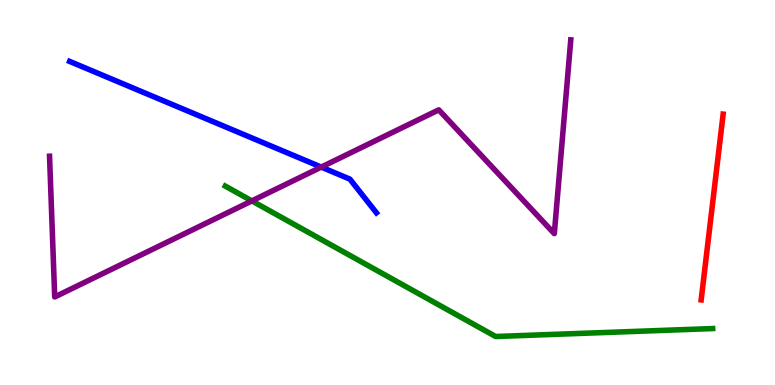[{'lines': ['blue', 'red'], 'intersections': []}, {'lines': ['green', 'red'], 'intersections': []}, {'lines': ['purple', 'red'], 'intersections': []}, {'lines': ['blue', 'green'], 'intersections': []}, {'lines': ['blue', 'purple'], 'intersections': [{'x': 4.15, 'y': 5.66}]}, {'lines': ['green', 'purple'], 'intersections': [{'x': 3.25, 'y': 4.78}]}]